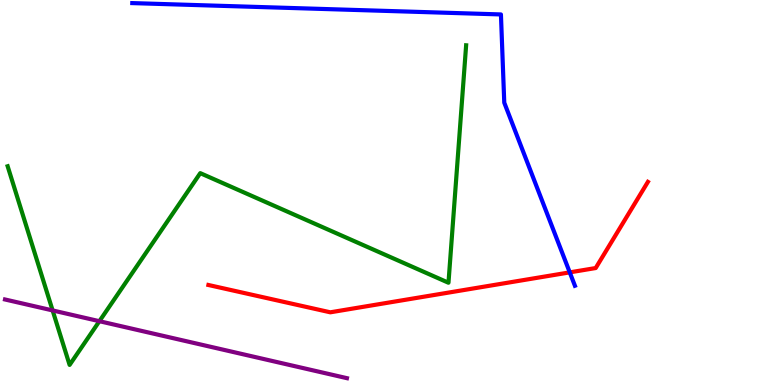[{'lines': ['blue', 'red'], 'intersections': [{'x': 7.35, 'y': 2.93}]}, {'lines': ['green', 'red'], 'intersections': []}, {'lines': ['purple', 'red'], 'intersections': []}, {'lines': ['blue', 'green'], 'intersections': []}, {'lines': ['blue', 'purple'], 'intersections': []}, {'lines': ['green', 'purple'], 'intersections': [{'x': 0.679, 'y': 1.94}, {'x': 1.28, 'y': 1.66}]}]